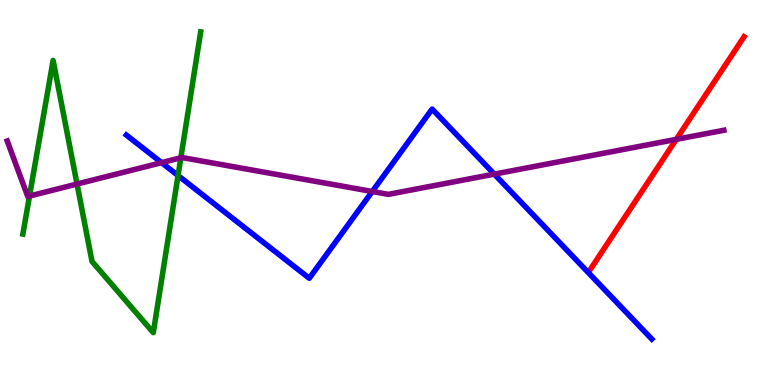[{'lines': ['blue', 'red'], 'intersections': []}, {'lines': ['green', 'red'], 'intersections': []}, {'lines': ['purple', 'red'], 'intersections': [{'x': 8.73, 'y': 6.38}]}, {'lines': ['blue', 'green'], 'intersections': [{'x': 2.3, 'y': 5.44}]}, {'lines': ['blue', 'purple'], 'intersections': [{'x': 2.08, 'y': 5.78}, {'x': 4.8, 'y': 5.03}, {'x': 6.38, 'y': 5.48}]}, {'lines': ['green', 'purple'], 'intersections': [{'x': 0.381, 'y': 4.91}, {'x': 0.994, 'y': 5.22}, {'x': 2.33, 'y': 5.9}]}]